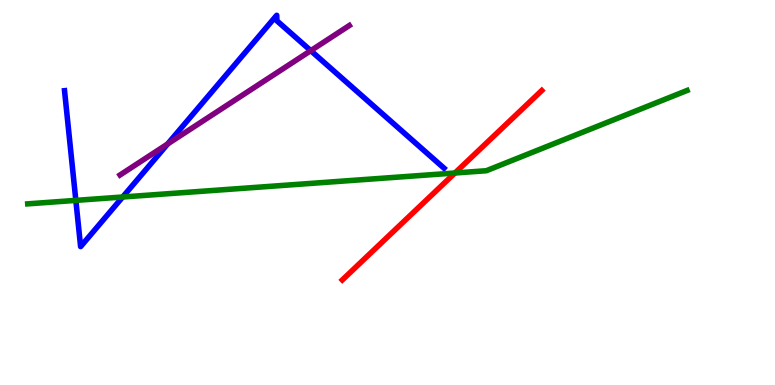[{'lines': ['blue', 'red'], 'intersections': []}, {'lines': ['green', 'red'], 'intersections': [{'x': 5.87, 'y': 5.51}]}, {'lines': ['purple', 'red'], 'intersections': []}, {'lines': ['blue', 'green'], 'intersections': [{'x': 0.979, 'y': 4.8}, {'x': 1.58, 'y': 4.88}]}, {'lines': ['blue', 'purple'], 'intersections': [{'x': 2.16, 'y': 6.26}, {'x': 4.01, 'y': 8.68}]}, {'lines': ['green', 'purple'], 'intersections': []}]